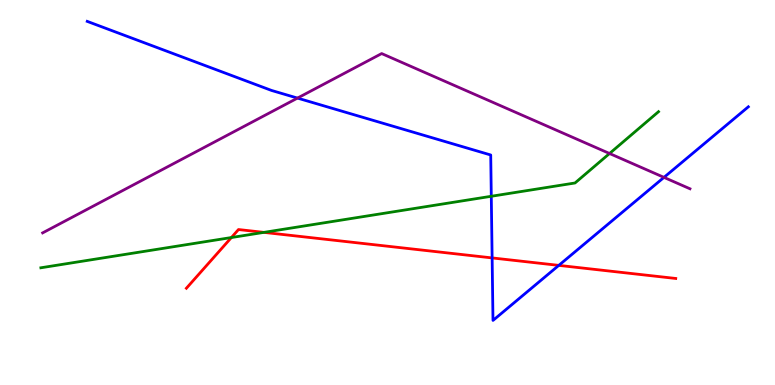[{'lines': ['blue', 'red'], 'intersections': [{'x': 6.35, 'y': 3.3}, {'x': 7.21, 'y': 3.11}]}, {'lines': ['green', 'red'], 'intersections': [{'x': 2.99, 'y': 3.83}, {'x': 3.4, 'y': 3.96}]}, {'lines': ['purple', 'red'], 'intersections': []}, {'lines': ['blue', 'green'], 'intersections': [{'x': 6.34, 'y': 4.9}]}, {'lines': ['blue', 'purple'], 'intersections': [{'x': 3.84, 'y': 7.45}, {'x': 8.57, 'y': 5.39}]}, {'lines': ['green', 'purple'], 'intersections': [{'x': 7.87, 'y': 6.01}]}]